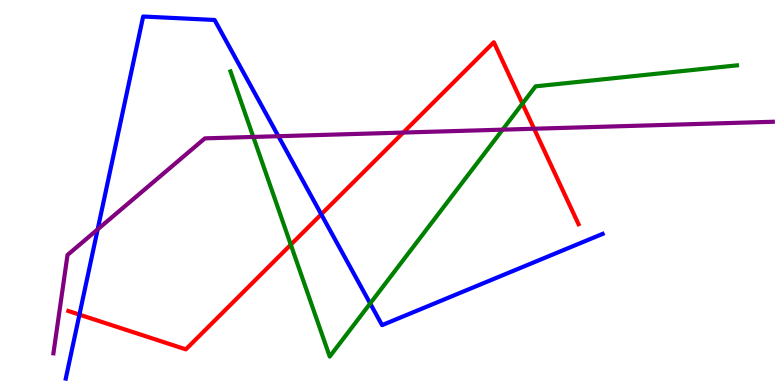[{'lines': ['blue', 'red'], 'intersections': [{'x': 1.02, 'y': 1.83}, {'x': 4.15, 'y': 4.43}]}, {'lines': ['green', 'red'], 'intersections': [{'x': 3.75, 'y': 3.64}, {'x': 6.74, 'y': 7.31}]}, {'lines': ['purple', 'red'], 'intersections': [{'x': 5.2, 'y': 6.56}, {'x': 6.89, 'y': 6.66}]}, {'lines': ['blue', 'green'], 'intersections': [{'x': 4.78, 'y': 2.12}]}, {'lines': ['blue', 'purple'], 'intersections': [{'x': 1.26, 'y': 4.04}, {'x': 3.59, 'y': 6.46}]}, {'lines': ['green', 'purple'], 'intersections': [{'x': 3.27, 'y': 6.44}, {'x': 6.49, 'y': 6.63}]}]